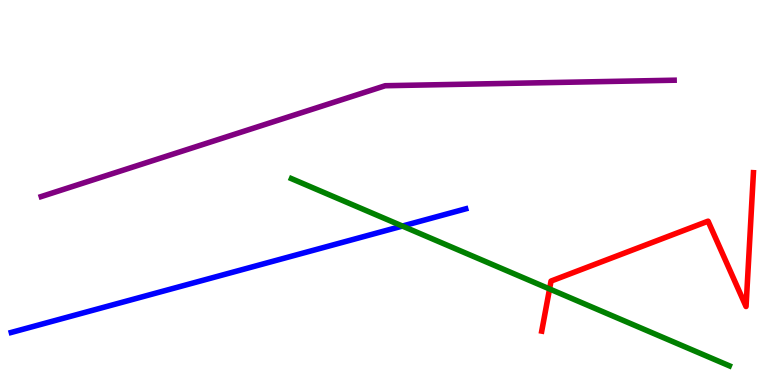[{'lines': ['blue', 'red'], 'intersections': []}, {'lines': ['green', 'red'], 'intersections': [{'x': 7.09, 'y': 2.49}]}, {'lines': ['purple', 'red'], 'intersections': []}, {'lines': ['blue', 'green'], 'intersections': [{'x': 5.19, 'y': 4.13}]}, {'lines': ['blue', 'purple'], 'intersections': []}, {'lines': ['green', 'purple'], 'intersections': []}]